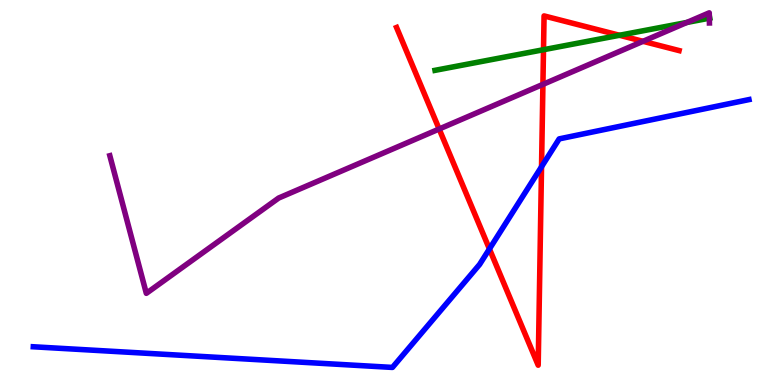[{'lines': ['blue', 'red'], 'intersections': [{'x': 6.32, 'y': 3.53}, {'x': 6.99, 'y': 5.67}]}, {'lines': ['green', 'red'], 'intersections': [{'x': 7.01, 'y': 8.71}, {'x': 7.99, 'y': 9.08}]}, {'lines': ['purple', 'red'], 'intersections': [{'x': 5.67, 'y': 6.65}, {'x': 7.01, 'y': 7.81}, {'x': 8.3, 'y': 8.93}]}, {'lines': ['blue', 'green'], 'intersections': []}, {'lines': ['blue', 'purple'], 'intersections': []}, {'lines': ['green', 'purple'], 'intersections': [{'x': 8.86, 'y': 9.42}, {'x': 9.15, 'y': 9.53}]}]